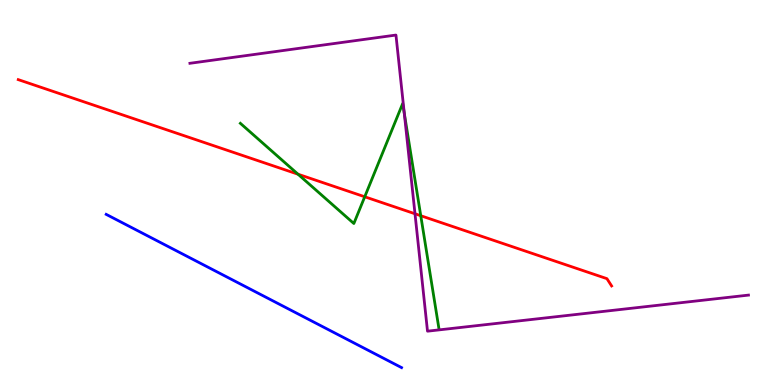[{'lines': ['blue', 'red'], 'intersections': []}, {'lines': ['green', 'red'], 'intersections': [{'x': 3.85, 'y': 5.47}, {'x': 4.71, 'y': 4.89}, {'x': 5.43, 'y': 4.4}]}, {'lines': ['purple', 'red'], 'intersections': [{'x': 5.35, 'y': 4.45}]}, {'lines': ['blue', 'green'], 'intersections': []}, {'lines': ['blue', 'purple'], 'intersections': []}, {'lines': ['green', 'purple'], 'intersections': [{'x': 5.22, 'y': 7.05}]}]